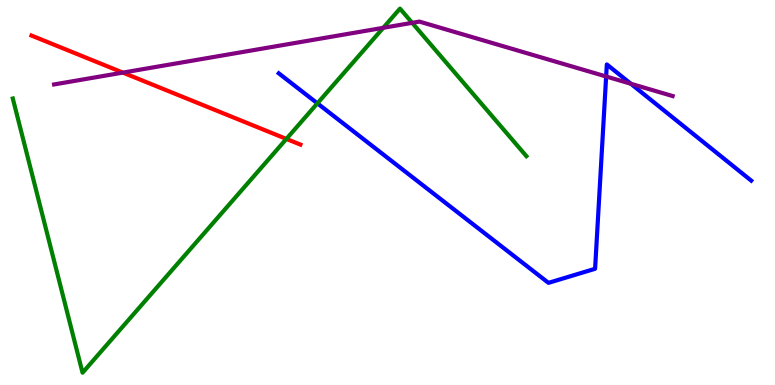[{'lines': ['blue', 'red'], 'intersections': []}, {'lines': ['green', 'red'], 'intersections': [{'x': 3.7, 'y': 6.39}]}, {'lines': ['purple', 'red'], 'intersections': [{'x': 1.59, 'y': 8.11}]}, {'lines': ['blue', 'green'], 'intersections': [{'x': 4.1, 'y': 7.32}]}, {'lines': ['blue', 'purple'], 'intersections': [{'x': 7.82, 'y': 8.01}, {'x': 8.14, 'y': 7.82}]}, {'lines': ['green', 'purple'], 'intersections': [{'x': 4.95, 'y': 9.28}, {'x': 5.32, 'y': 9.41}]}]